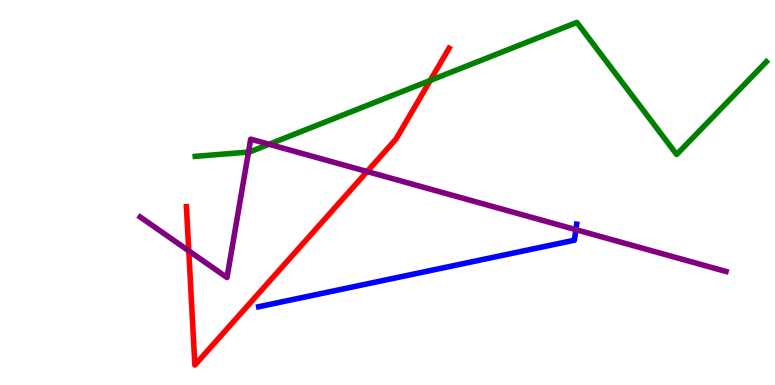[{'lines': ['blue', 'red'], 'intersections': []}, {'lines': ['green', 'red'], 'intersections': [{'x': 5.55, 'y': 7.91}]}, {'lines': ['purple', 'red'], 'intersections': [{'x': 2.44, 'y': 3.48}, {'x': 4.74, 'y': 5.54}]}, {'lines': ['blue', 'green'], 'intersections': []}, {'lines': ['blue', 'purple'], 'intersections': [{'x': 7.43, 'y': 4.03}]}, {'lines': ['green', 'purple'], 'intersections': [{'x': 3.21, 'y': 6.05}, {'x': 3.47, 'y': 6.25}]}]